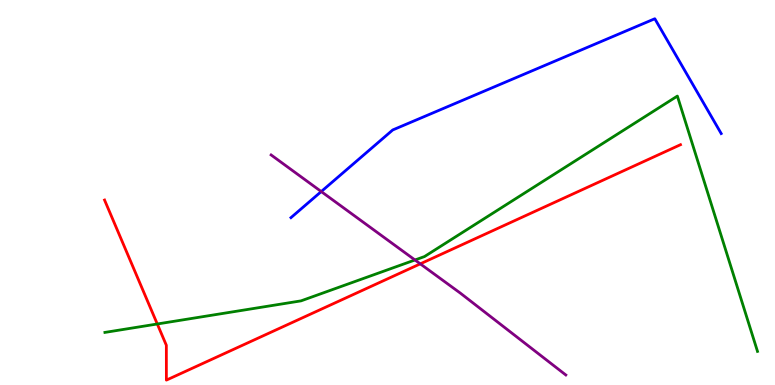[{'lines': ['blue', 'red'], 'intersections': []}, {'lines': ['green', 'red'], 'intersections': [{'x': 2.03, 'y': 1.58}]}, {'lines': ['purple', 'red'], 'intersections': [{'x': 5.42, 'y': 3.15}]}, {'lines': ['blue', 'green'], 'intersections': []}, {'lines': ['blue', 'purple'], 'intersections': [{'x': 4.15, 'y': 5.02}]}, {'lines': ['green', 'purple'], 'intersections': [{'x': 5.35, 'y': 3.25}]}]